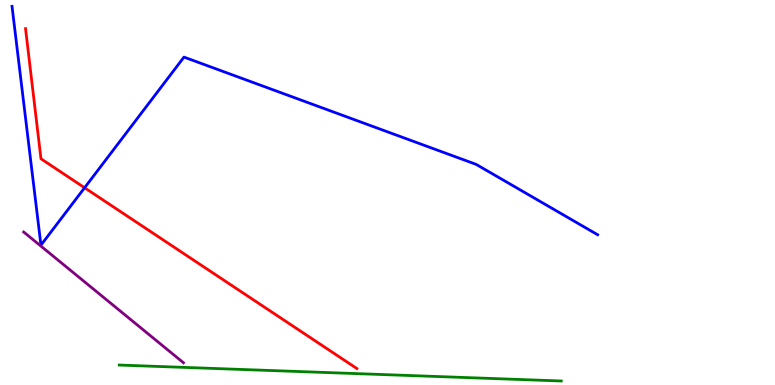[{'lines': ['blue', 'red'], 'intersections': [{'x': 1.09, 'y': 5.12}]}, {'lines': ['green', 'red'], 'intersections': []}, {'lines': ['purple', 'red'], 'intersections': []}, {'lines': ['blue', 'green'], 'intersections': []}, {'lines': ['blue', 'purple'], 'intersections': []}, {'lines': ['green', 'purple'], 'intersections': []}]